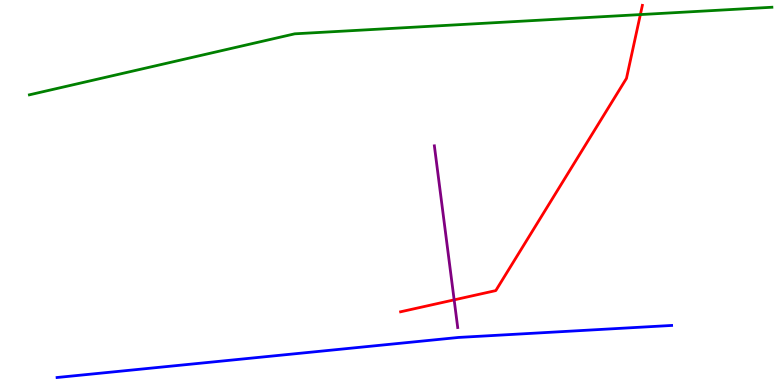[{'lines': ['blue', 'red'], 'intersections': []}, {'lines': ['green', 'red'], 'intersections': [{'x': 8.26, 'y': 9.62}]}, {'lines': ['purple', 'red'], 'intersections': [{'x': 5.86, 'y': 2.21}]}, {'lines': ['blue', 'green'], 'intersections': []}, {'lines': ['blue', 'purple'], 'intersections': []}, {'lines': ['green', 'purple'], 'intersections': []}]